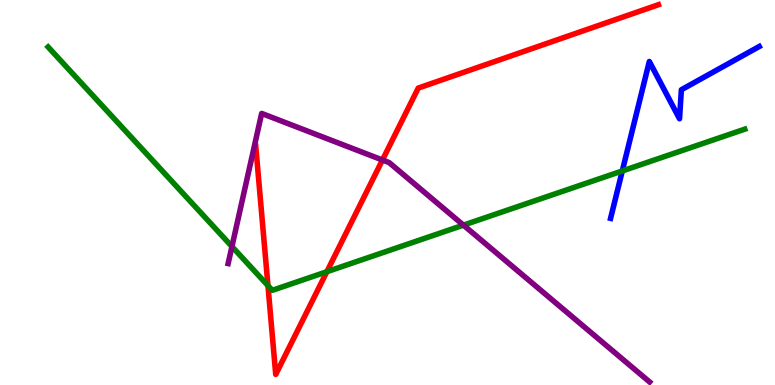[{'lines': ['blue', 'red'], 'intersections': []}, {'lines': ['green', 'red'], 'intersections': [{'x': 3.46, 'y': 2.58}, {'x': 4.22, 'y': 2.94}]}, {'lines': ['purple', 'red'], 'intersections': [{'x': 4.93, 'y': 5.84}]}, {'lines': ['blue', 'green'], 'intersections': [{'x': 8.03, 'y': 5.56}]}, {'lines': ['blue', 'purple'], 'intersections': []}, {'lines': ['green', 'purple'], 'intersections': [{'x': 2.99, 'y': 3.6}, {'x': 5.98, 'y': 4.15}]}]